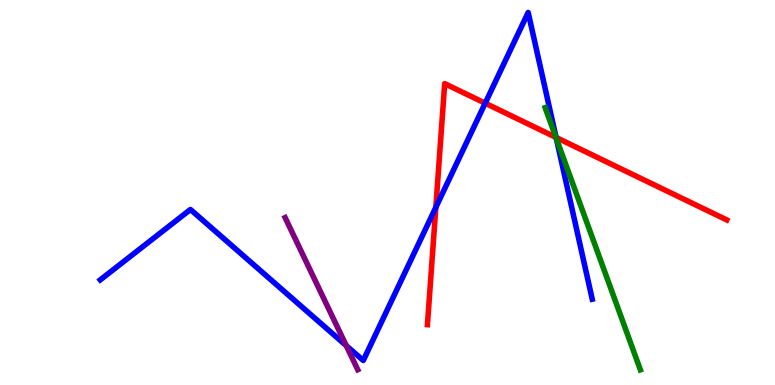[{'lines': ['blue', 'red'], 'intersections': [{'x': 5.62, 'y': 4.61}, {'x': 6.26, 'y': 7.32}, {'x': 7.18, 'y': 6.43}]}, {'lines': ['green', 'red'], 'intersections': [{'x': 7.17, 'y': 6.43}]}, {'lines': ['purple', 'red'], 'intersections': []}, {'lines': ['blue', 'green'], 'intersections': [{'x': 7.18, 'y': 6.4}]}, {'lines': ['blue', 'purple'], 'intersections': [{'x': 4.47, 'y': 1.02}]}, {'lines': ['green', 'purple'], 'intersections': []}]